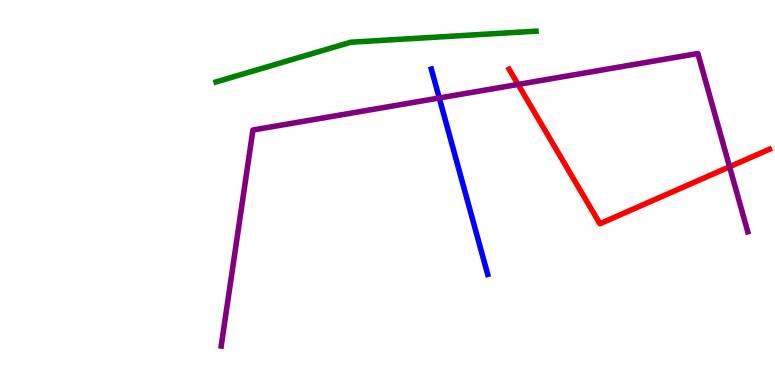[{'lines': ['blue', 'red'], 'intersections': []}, {'lines': ['green', 'red'], 'intersections': []}, {'lines': ['purple', 'red'], 'intersections': [{'x': 6.68, 'y': 7.81}, {'x': 9.41, 'y': 5.67}]}, {'lines': ['blue', 'green'], 'intersections': []}, {'lines': ['blue', 'purple'], 'intersections': [{'x': 5.67, 'y': 7.46}]}, {'lines': ['green', 'purple'], 'intersections': []}]